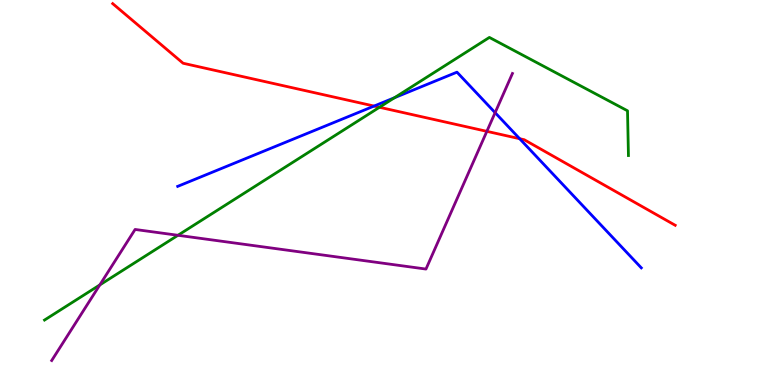[{'lines': ['blue', 'red'], 'intersections': [{'x': 4.83, 'y': 7.25}, {'x': 6.7, 'y': 6.4}]}, {'lines': ['green', 'red'], 'intersections': [{'x': 4.9, 'y': 7.21}]}, {'lines': ['purple', 'red'], 'intersections': [{'x': 6.28, 'y': 6.59}]}, {'lines': ['blue', 'green'], 'intersections': [{'x': 5.09, 'y': 7.46}]}, {'lines': ['blue', 'purple'], 'intersections': [{'x': 6.39, 'y': 7.07}]}, {'lines': ['green', 'purple'], 'intersections': [{'x': 1.29, 'y': 2.6}, {'x': 2.3, 'y': 3.89}]}]